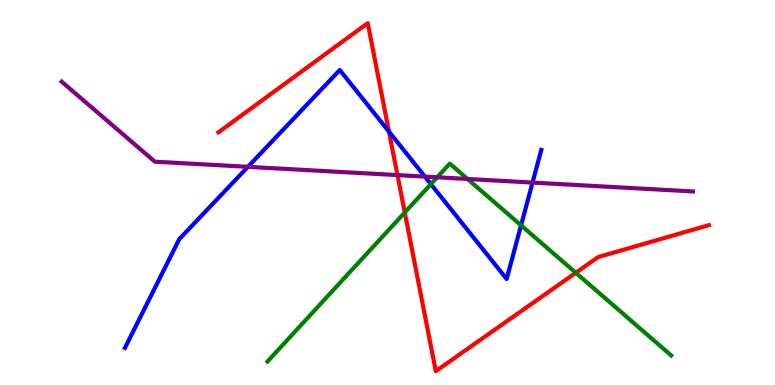[{'lines': ['blue', 'red'], 'intersections': [{'x': 5.02, 'y': 6.58}]}, {'lines': ['green', 'red'], 'intersections': [{'x': 5.22, 'y': 4.48}, {'x': 7.43, 'y': 2.91}]}, {'lines': ['purple', 'red'], 'intersections': [{'x': 5.13, 'y': 5.45}]}, {'lines': ['blue', 'green'], 'intersections': [{'x': 5.56, 'y': 5.22}, {'x': 6.72, 'y': 4.15}]}, {'lines': ['blue', 'purple'], 'intersections': [{'x': 3.2, 'y': 5.67}, {'x': 5.48, 'y': 5.41}, {'x': 6.87, 'y': 5.26}]}, {'lines': ['green', 'purple'], 'intersections': [{'x': 5.64, 'y': 5.39}, {'x': 6.03, 'y': 5.35}]}]